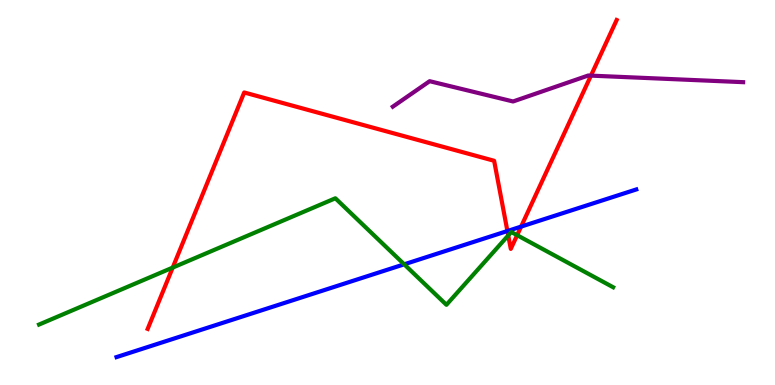[{'lines': ['blue', 'red'], 'intersections': [{'x': 6.55, 'y': 4.0}, {'x': 6.72, 'y': 4.11}]}, {'lines': ['green', 'red'], 'intersections': [{'x': 2.23, 'y': 3.05}, {'x': 6.56, 'y': 3.88}, {'x': 6.67, 'y': 3.89}]}, {'lines': ['purple', 'red'], 'intersections': [{'x': 7.63, 'y': 8.04}]}, {'lines': ['blue', 'green'], 'intersections': [{'x': 5.22, 'y': 3.13}]}, {'lines': ['blue', 'purple'], 'intersections': []}, {'lines': ['green', 'purple'], 'intersections': []}]